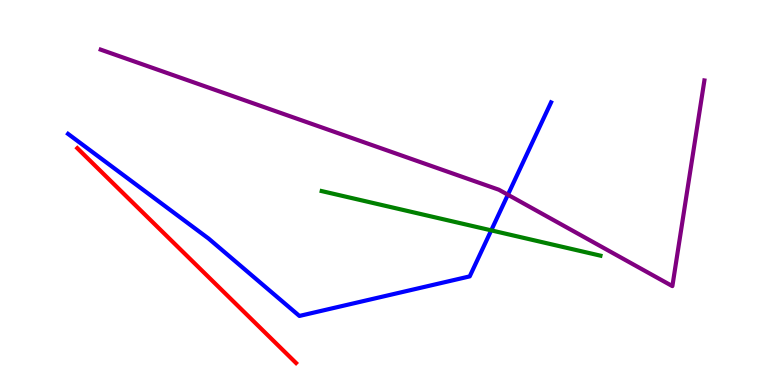[{'lines': ['blue', 'red'], 'intersections': []}, {'lines': ['green', 'red'], 'intersections': []}, {'lines': ['purple', 'red'], 'intersections': []}, {'lines': ['blue', 'green'], 'intersections': [{'x': 6.34, 'y': 4.02}]}, {'lines': ['blue', 'purple'], 'intersections': [{'x': 6.55, 'y': 4.94}]}, {'lines': ['green', 'purple'], 'intersections': []}]